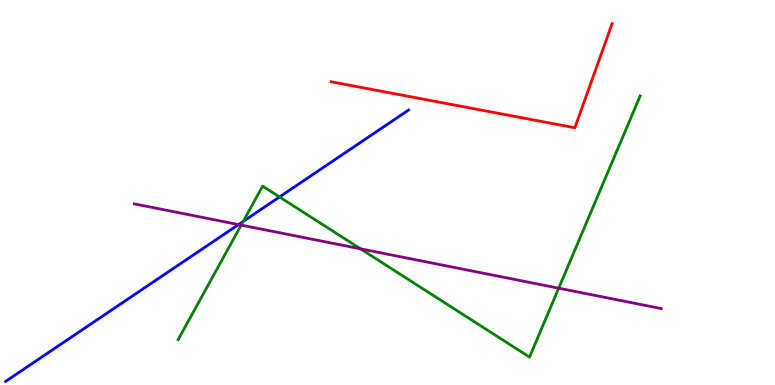[{'lines': ['blue', 'red'], 'intersections': []}, {'lines': ['green', 'red'], 'intersections': []}, {'lines': ['purple', 'red'], 'intersections': []}, {'lines': ['blue', 'green'], 'intersections': [{'x': 3.14, 'y': 4.25}, {'x': 3.61, 'y': 4.88}]}, {'lines': ['blue', 'purple'], 'intersections': [{'x': 3.08, 'y': 4.17}]}, {'lines': ['green', 'purple'], 'intersections': [{'x': 3.11, 'y': 4.15}, {'x': 4.65, 'y': 3.54}, {'x': 7.21, 'y': 2.51}]}]